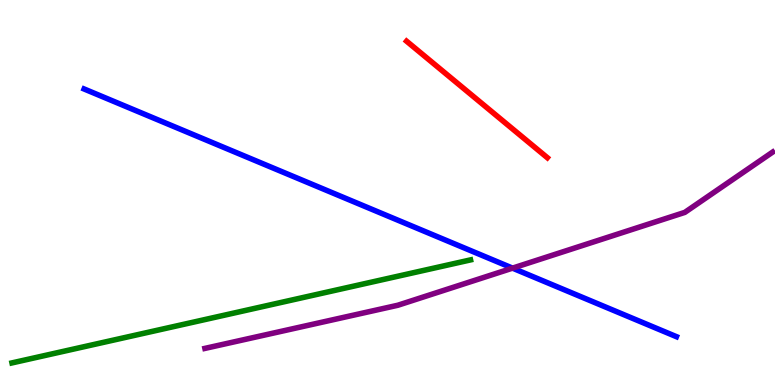[{'lines': ['blue', 'red'], 'intersections': []}, {'lines': ['green', 'red'], 'intersections': []}, {'lines': ['purple', 'red'], 'intersections': []}, {'lines': ['blue', 'green'], 'intersections': []}, {'lines': ['blue', 'purple'], 'intersections': [{'x': 6.61, 'y': 3.04}]}, {'lines': ['green', 'purple'], 'intersections': []}]